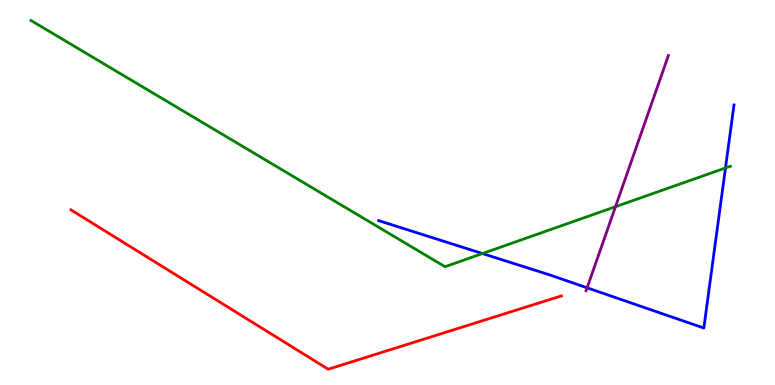[{'lines': ['blue', 'red'], 'intersections': []}, {'lines': ['green', 'red'], 'intersections': []}, {'lines': ['purple', 'red'], 'intersections': []}, {'lines': ['blue', 'green'], 'intersections': [{'x': 6.23, 'y': 3.41}, {'x': 9.36, 'y': 5.64}]}, {'lines': ['blue', 'purple'], 'intersections': [{'x': 7.58, 'y': 2.52}]}, {'lines': ['green', 'purple'], 'intersections': [{'x': 7.94, 'y': 4.63}]}]